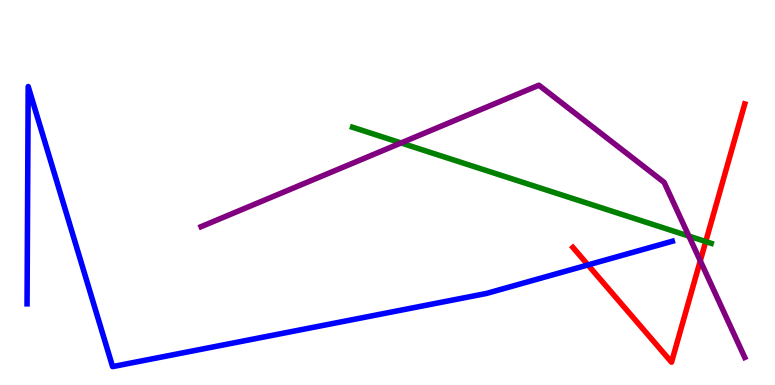[{'lines': ['blue', 'red'], 'intersections': [{'x': 7.59, 'y': 3.12}]}, {'lines': ['green', 'red'], 'intersections': [{'x': 9.11, 'y': 3.73}]}, {'lines': ['purple', 'red'], 'intersections': [{'x': 9.04, 'y': 3.23}]}, {'lines': ['blue', 'green'], 'intersections': []}, {'lines': ['blue', 'purple'], 'intersections': []}, {'lines': ['green', 'purple'], 'intersections': [{'x': 5.17, 'y': 6.29}, {'x': 8.89, 'y': 3.87}]}]